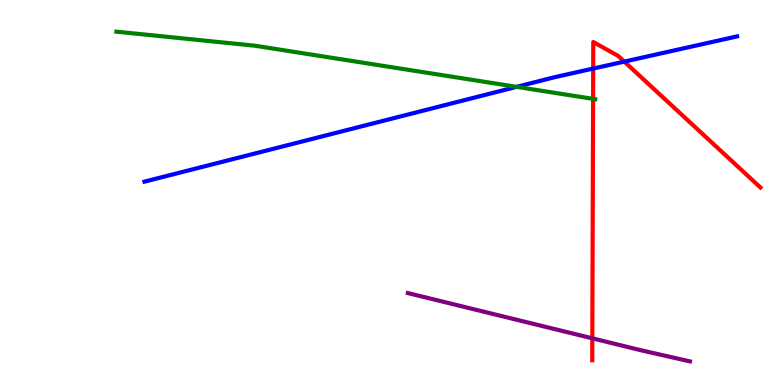[{'lines': ['blue', 'red'], 'intersections': [{'x': 7.65, 'y': 8.22}, {'x': 8.06, 'y': 8.4}]}, {'lines': ['green', 'red'], 'intersections': [{'x': 7.65, 'y': 7.43}]}, {'lines': ['purple', 'red'], 'intersections': [{'x': 7.64, 'y': 1.21}]}, {'lines': ['blue', 'green'], 'intersections': [{'x': 6.67, 'y': 7.74}]}, {'lines': ['blue', 'purple'], 'intersections': []}, {'lines': ['green', 'purple'], 'intersections': []}]